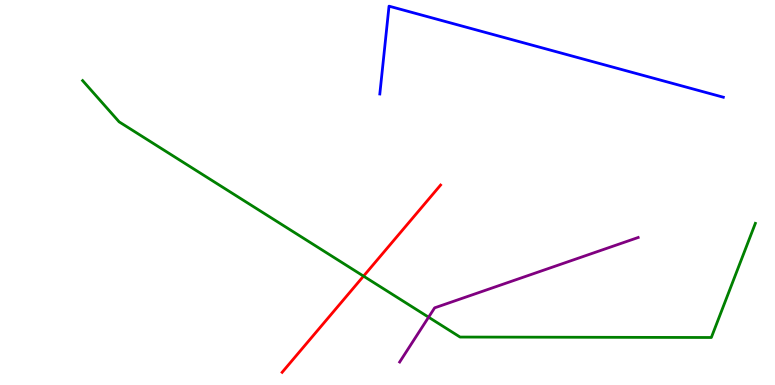[{'lines': ['blue', 'red'], 'intersections': []}, {'lines': ['green', 'red'], 'intersections': [{'x': 4.69, 'y': 2.83}]}, {'lines': ['purple', 'red'], 'intersections': []}, {'lines': ['blue', 'green'], 'intersections': []}, {'lines': ['blue', 'purple'], 'intersections': []}, {'lines': ['green', 'purple'], 'intersections': [{'x': 5.53, 'y': 1.76}]}]